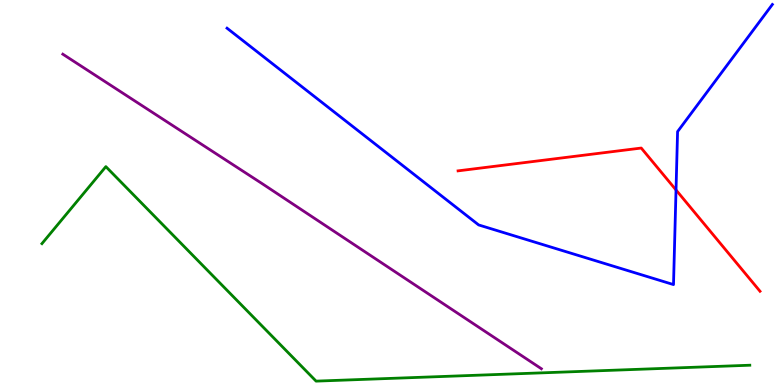[{'lines': ['blue', 'red'], 'intersections': [{'x': 8.72, 'y': 5.07}]}, {'lines': ['green', 'red'], 'intersections': []}, {'lines': ['purple', 'red'], 'intersections': []}, {'lines': ['blue', 'green'], 'intersections': []}, {'lines': ['blue', 'purple'], 'intersections': []}, {'lines': ['green', 'purple'], 'intersections': []}]